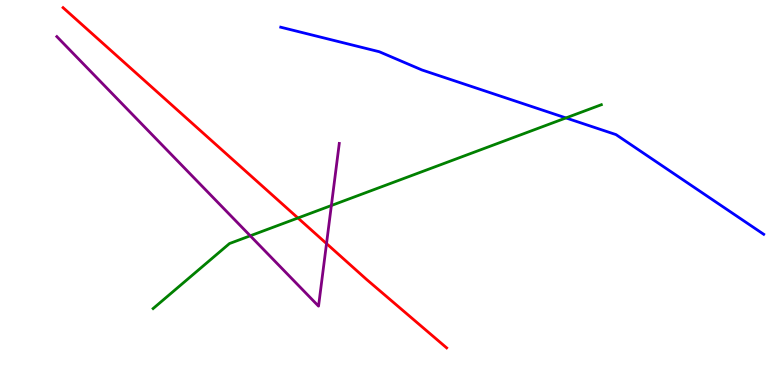[{'lines': ['blue', 'red'], 'intersections': []}, {'lines': ['green', 'red'], 'intersections': [{'x': 3.84, 'y': 4.34}]}, {'lines': ['purple', 'red'], 'intersections': [{'x': 4.21, 'y': 3.67}]}, {'lines': ['blue', 'green'], 'intersections': [{'x': 7.3, 'y': 6.94}]}, {'lines': ['blue', 'purple'], 'intersections': []}, {'lines': ['green', 'purple'], 'intersections': [{'x': 3.23, 'y': 3.88}, {'x': 4.28, 'y': 4.66}]}]